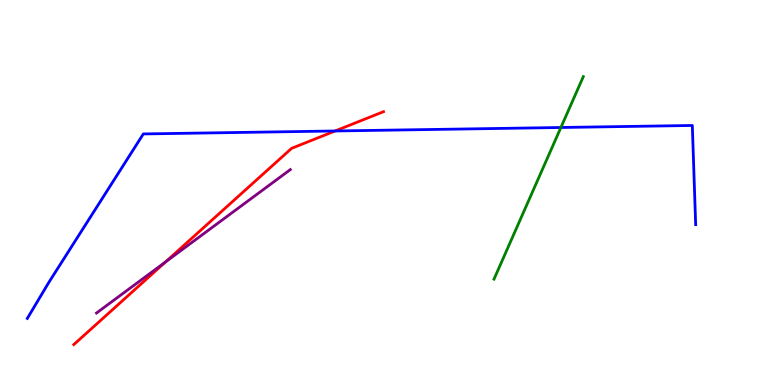[{'lines': ['blue', 'red'], 'intersections': [{'x': 4.32, 'y': 6.6}]}, {'lines': ['green', 'red'], 'intersections': []}, {'lines': ['purple', 'red'], 'intersections': [{'x': 2.13, 'y': 3.19}]}, {'lines': ['blue', 'green'], 'intersections': [{'x': 7.24, 'y': 6.69}]}, {'lines': ['blue', 'purple'], 'intersections': []}, {'lines': ['green', 'purple'], 'intersections': []}]